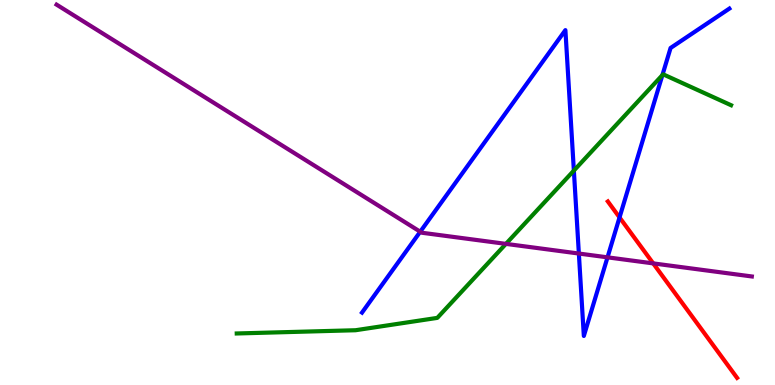[{'lines': ['blue', 'red'], 'intersections': [{'x': 7.99, 'y': 4.35}]}, {'lines': ['green', 'red'], 'intersections': []}, {'lines': ['purple', 'red'], 'intersections': [{'x': 8.43, 'y': 3.16}]}, {'lines': ['blue', 'green'], 'intersections': [{'x': 7.4, 'y': 5.57}, {'x': 8.55, 'y': 8.05}]}, {'lines': ['blue', 'purple'], 'intersections': [{'x': 5.42, 'y': 3.98}, {'x': 7.47, 'y': 3.41}, {'x': 7.84, 'y': 3.32}]}, {'lines': ['green', 'purple'], 'intersections': [{'x': 6.53, 'y': 3.67}]}]